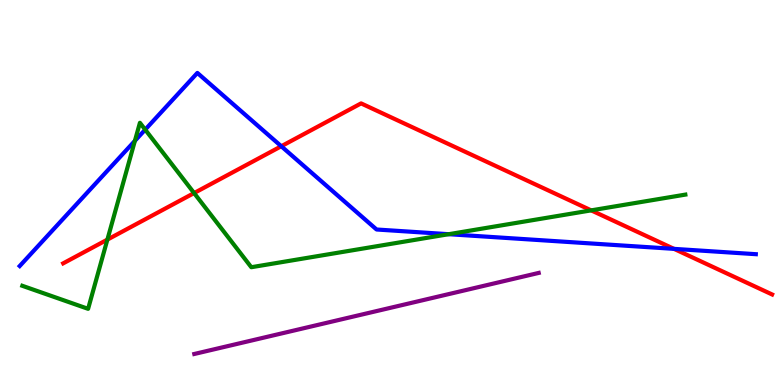[{'lines': ['blue', 'red'], 'intersections': [{'x': 3.63, 'y': 6.2}, {'x': 8.7, 'y': 3.54}]}, {'lines': ['green', 'red'], 'intersections': [{'x': 1.39, 'y': 3.78}, {'x': 2.5, 'y': 4.99}, {'x': 7.63, 'y': 4.54}]}, {'lines': ['purple', 'red'], 'intersections': []}, {'lines': ['blue', 'green'], 'intersections': [{'x': 1.74, 'y': 6.34}, {'x': 1.87, 'y': 6.63}, {'x': 5.79, 'y': 3.92}]}, {'lines': ['blue', 'purple'], 'intersections': []}, {'lines': ['green', 'purple'], 'intersections': []}]